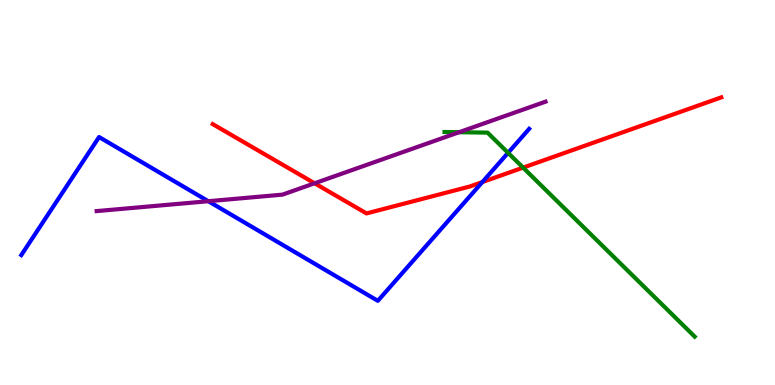[{'lines': ['blue', 'red'], 'intersections': [{'x': 6.22, 'y': 5.27}]}, {'lines': ['green', 'red'], 'intersections': [{'x': 6.75, 'y': 5.65}]}, {'lines': ['purple', 'red'], 'intersections': [{'x': 4.06, 'y': 5.24}]}, {'lines': ['blue', 'green'], 'intersections': [{'x': 6.56, 'y': 6.03}]}, {'lines': ['blue', 'purple'], 'intersections': [{'x': 2.69, 'y': 4.77}]}, {'lines': ['green', 'purple'], 'intersections': [{'x': 5.92, 'y': 6.57}]}]